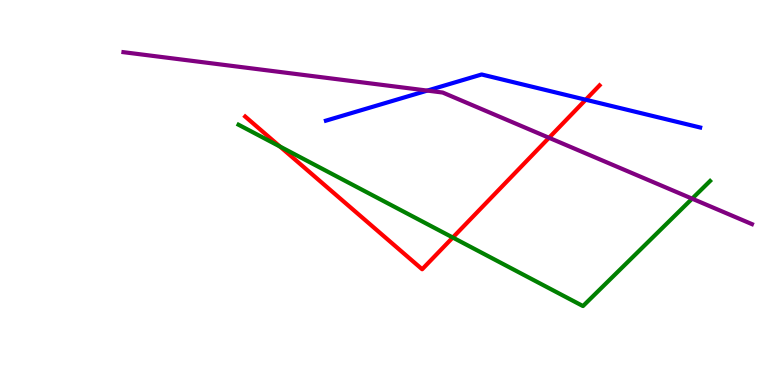[{'lines': ['blue', 'red'], 'intersections': [{'x': 7.56, 'y': 7.41}]}, {'lines': ['green', 'red'], 'intersections': [{'x': 3.61, 'y': 6.19}, {'x': 5.84, 'y': 3.83}]}, {'lines': ['purple', 'red'], 'intersections': [{'x': 7.08, 'y': 6.42}]}, {'lines': ['blue', 'green'], 'intersections': []}, {'lines': ['blue', 'purple'], 'intersections': [{'x': 5.51, 'y': 7.65}]}, {'lines': ['green', 'purple'], 'intersections': [{'x': 8.93, 'y': 4.84}]}]